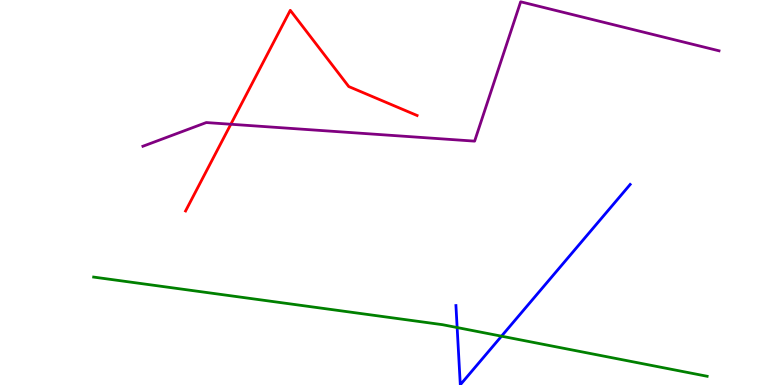[{'lines': ['blue', 'red'], 'intersections': []}, {'lines': ['green', 'red'], 'intersections': []}, {'lines': ['purple', 'red'], 'intersections': [{'x': 2.98, 'y': 6.77}]}, {'lines': ['blue', 'green'], 'intersections': [{'x': 5.9, 'y': 1.49}, {'x': 6.47, 'y': 1.27}]}, {'lines': ['blue', 'purple'], 'intersections': []}, {'lines': ['green', 'purple'], 'intersections': []}]